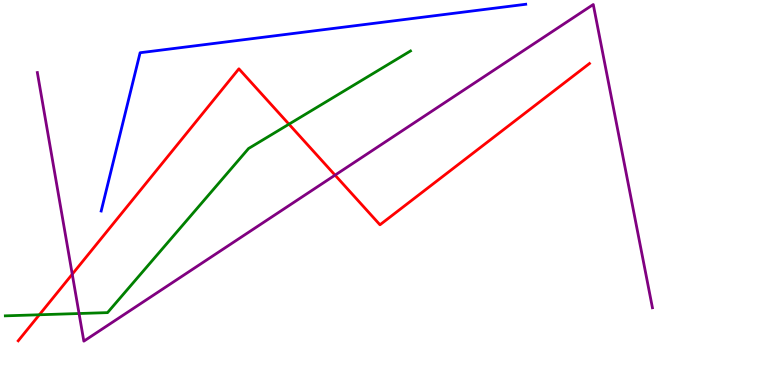[{'lines': ['blue', 'red'], 'intersections': []}, {'lines': ['green', 'red'], 'intersections': [{'x': 0.508, 'y': 1.82}, {'x': 3.73, 'y': 6.77}]}, {'lines': ['purple', 'red'], 'intersections': [{'x': 0.932, 'y': 2.88}, {'x': 4.32, 'y': 5.45}]}, {'lines': ['blue', 'green'], 'intersections': []}, {'lines': ['blue', 'purple'], 'intersections': []}, {'lines': ['green', 'purple'], 'intersections': [{'x': 1.02, 'y': 1.86}]}]